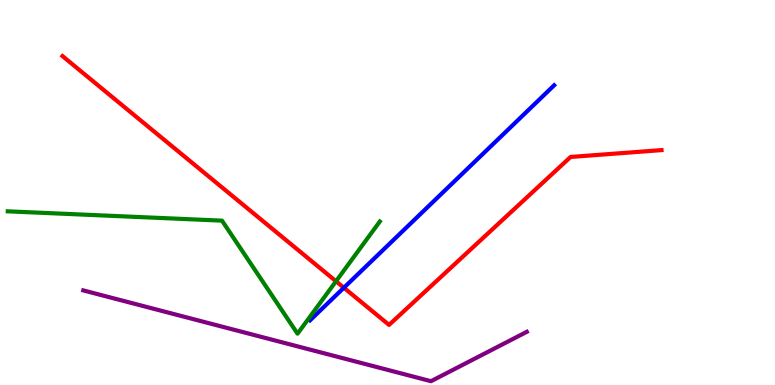[{'lines': ['blue', 'red'], 'intersections': [{'x': 4.44, 'y': 2.53}]}, {'lines': ['green', 'red'], 'intersections': [{'x': 4.34, 'y': 2.69}]}, {'lines': ['purple', 'red'], 'intersections': []}, {'lines': ['blue', 'green'], 'intersections': []}, {'lines': ['blue', 'purple'], 'intersections': []}, {'lines': ['green', 'purple'], 'intersections': []}]